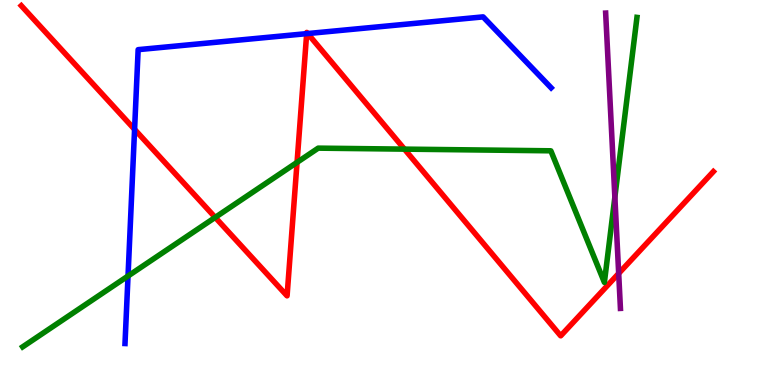[{'lines': ['blue', 'red'], 'intersections': [{'x': 1.74, 'y': 6.64}, {'x': 3.96, 'y': 9.13}, {'x': 3.97, 'y': 9.13}]}, {'lines': ['green', 'red'], 'intersections': [{'x': 2.78, 'y': 4.35}, {'x': 3.83, 'y': 5.78}, {'x': 5.22, 'y': 6.13}]}, {'lines': ['purple', 'red'], 'intersections': [{'x': 7.98, 'y': 2.9}]}, {'lines': ['blue', 'green'], 'intersections': [{'x': 1.65, 'y': 2.83}]}, {'lines': ['blue', 'purple'], 'intersections': []}, {'lines': ['green', 'purple'], 'intersections': [{'x': 7.93, 'y': 4.88}]}]